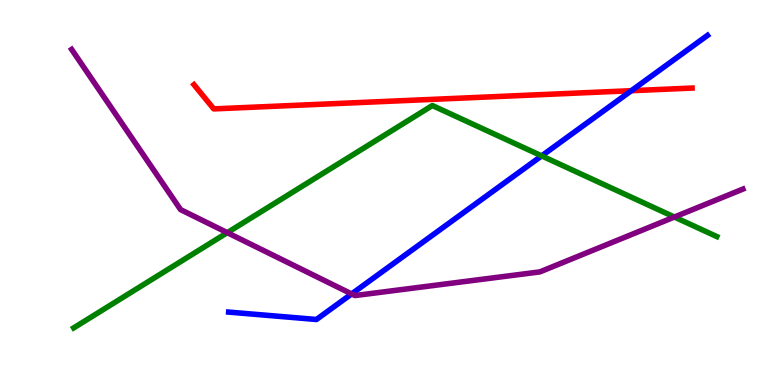[{'lines': ['blue', 'red'], 'intersections': [{'x': 8.15, 'y': 7.64}]}, {'lines': ['green', 'red'], 'intersections': []}, {'lines': ['purple', 'red'], 'intersections': []}, {'lines': ['blue', 'green'], 'intersections': [{'x': 6.99, 'y': 5.95}]}, {'lines': ['blue', 'purple'], 'intersections': [{'x': 4.54, 'y': 2.37}]}, {'lines': ['green', 'purple'], 'intersections': [{'x': 2.93, 'y': 3.96}, {'x': 8.7, 'y': 4.36}]}]